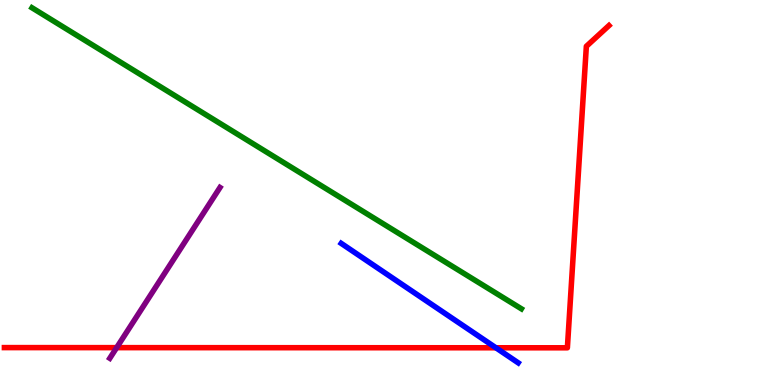[{'lines': ['blue', 'red'], 'intersections': [{'x': 6.4, 'y': 0.967}]}, {'lines': ['green', 'red'], 'intersections': []}, {'lines': ['purple', 'red'], 'intersections': [{'x': 1.51, 'y': 0.97}]}, {'lines': ['blue', 'green'], 'intersections': []}, {'lines': ['blue', 'purple'], 'intersections': []}, {'lines': ['green', 'purple'], 'intersections': []}]